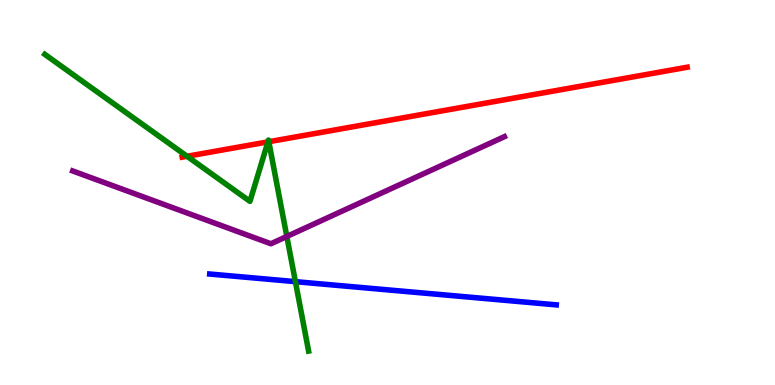[{'lines': ['blue', 'red'], 'intersections': []}, {'lines': ['green', 'red'], 'intersections': [{'x': 2.41, 'y': 5.94}, {'x': 3.46, 'y': 6.31}, {'x': 3.47, 'y': 6.32}]}, {'lines': ['purple', 'red'], 'intersections': []}, {'lines': ['blue', 'green'], 'intersections': [{'x': 3.81, 'y': 2.68}]}, {'lines': ['blue', 'purple'], 'intersections': []}, {'lines': ['green', 'purple'], 'intersections': [{'x': 3.7, 'y': 3.86}]}]